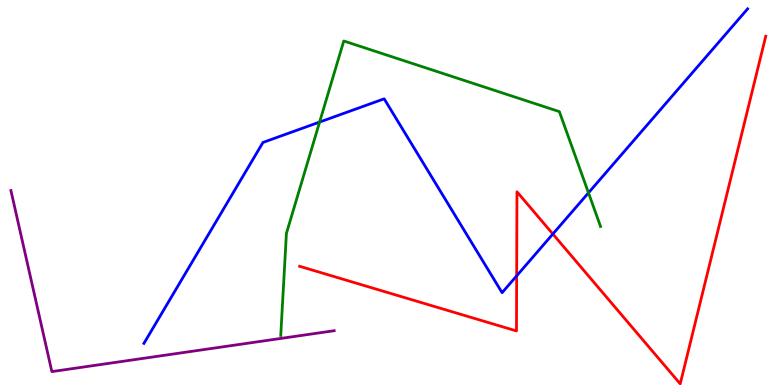[{'lines': ['blue', 'red'], 'intersections': [{'x': 6.67, 'y': 2.84}, {'x': 7.13, 'y': 3.92}]}, {'lines': ['green', 'red'], 'intersections': []}, {'lines': ['purple', 'red'], 'intersections': []}, {'lines': ['blue', 'green'], 'intersections': [{'x': 4.12, 'y': 6.83}, {'x': 7.59, 'y': 4.99}]}, {'lines': ['blue', 'purple'], 'intersections': []}, {'lines': ['green', 'purple'], 'intersections': []}]